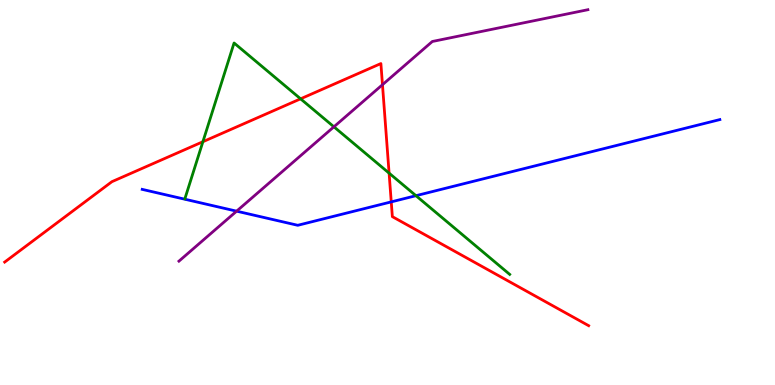[{'lines': ['blue', 'red'], 'intersections': [{'x': 5.05, 'y': 4.76}]}, {'lines': ['green', 'red'], 'intersections': [{'x': 2.62, 'y': 6.32}, {'x': 3.88, 'y': 7.43}, {'x': 5.02, 'y': 5.5}]}, {'lines': ['purple', 'red'], 'intersections': [{'x': 4.94, 'y': 7.8}]}, {'lines': ['blue', 'green'], 'intersections': [{'x': 5.37, 'y': 4.92}]}, {'lines': ['blue', 'purple'], 'intersections': [{'x': 3.05, 'y': 4.52}]}, {'lines': ['green', 'purple'], 'intersections': [{'x': 4.31, 'y': 6.71}]}]